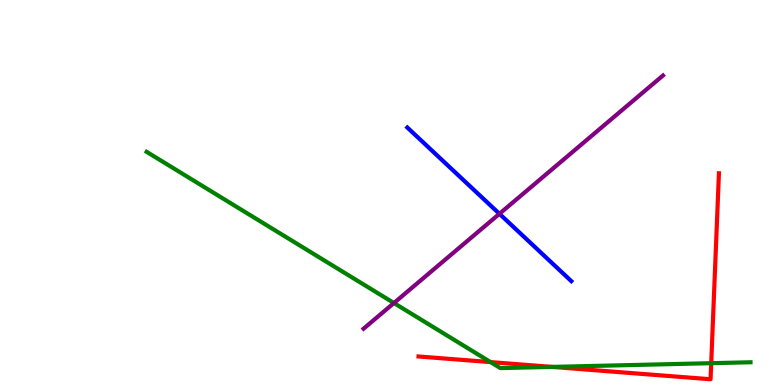[{'lines': ['blue', 'red'], 'intersections': []}, {'lines': ['green', 'red'], 'intersections': [{'x': 6.33, 'y': 0.595}, {'x': 7.12, 'y': 0.47}, {'x': 9.18, 'y': 0.567}]}, {'lines': ['purple', 'red'], 'intersections': []}, {'lines': ['blue', 'green'], 'intersections': []}, {'lines': ['blue', 'purple'], 'intersections': [{'x': 6.44, 'y': 4.45}]}, {'lines': ['green', 'purple'], 'intersections': [{'x': 5.08, 'y': 2.13}]}]